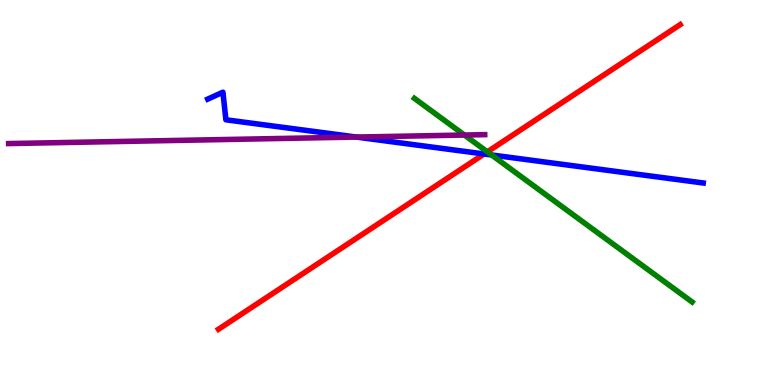[{'lines': ['blue', 'red'], 'intersections': [{'x': 6.25, 'y': 6.0}]}, {'lines': ['green', 'red'], 'intersections': [{'x': 6.29, 'y': 6.06}]}, {'lines': ['purple', 'red'], 'intersections': []}, {'lines': ['blue', 'green'], 'intersections': [{'x': 6.34, 'y': 5.97}]}, {'lines': ['blue', 'purple'], 'intersections': [{'x': 4.6, 'y': 6.44}]}, {'lines': ['green', 'purple'], 'intersections': [{'x': 5.99, 'y': 6.49}]}]